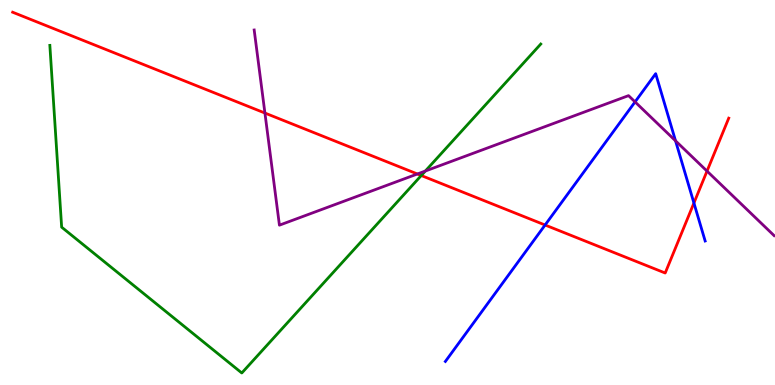[{'lines': ['blue', 'red'], 'intersections': [{'x': 7.03, 'y': 4.16}, {'x': 8.95, 'y': 4.73}]}, {'lines': ['green', 'red'], 'intersections': [{'x': 5.44, 'y': 5.44}]}, {'lines': ['purple', 'red'], 'intersections': [{'x': 3.42, 'y': 7.06}, {'x': 5.39, 'y': 5.48}, {'x': 9.12, 'y': 5.56}]}, {'lines': ['blue', 'green'], 'intersections': []}, {'lines': ['blue', 'purple'], 'intersections': [{'x': 8.19, 'y': 7.35}, {'x': 8.72, 'y': 6.34}]}, {'lines': ['green', 'purple'], 'intersections': [{'x': 5.49, 'y': 5.56}]}]